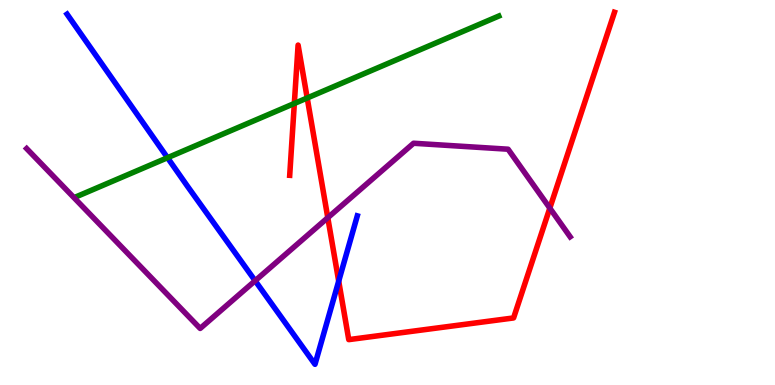[{'lines': ['blue', 'red'], 'intersections': [{'x': 4.37, 'y': 2.7}]}, {'lines': ['green', 'red'], 'intersections': [{'x': 3.8, 'y': 7.31}, {'x': 3.96, 'y': 7.45}]}, {'lines': ['purple', 'red'], 'intersections': [{'x': 4.23, 'y': 4.35}, {'x': 7.09, 'y': 4.59}]}, {'lines': ['blue', 'green'], 'intersections': [{'x': 2.16, 'y': 5.9}]}, {'lines': ['blue', 'purple'], 'intersections': [{'x': 3.29, 'y': 2.71}]}, {'lines': ['green', 'purple'], 'intersections': []}]